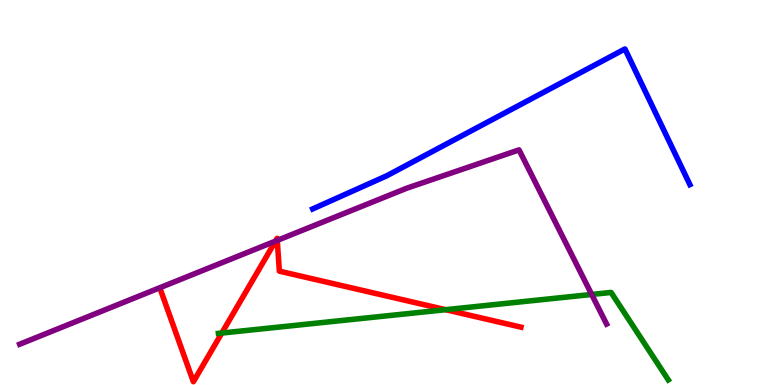[{'lines': ['blue', 'red'], 'intersections': []}, {'lines': ['green', 'red'], 'intersections': [{'x': 2.86, 'y': 1.35}, {'x': 5.75, 'y': 1.96}]}, {'lines': ['purple', 'red'], 'intersections': [{'x': 3.55, 'y': 3.74}, {'x': 3.58, 'y': 3.76}]}, {'lines': ['blue', 'green'], 'intersections': []}, {'lines': ['blue', 'purple'], 'intersections': []}, {'lines': ['green', 'purple'], 'intersections': [{'x': 7.63, 'y': 2.35}]}]